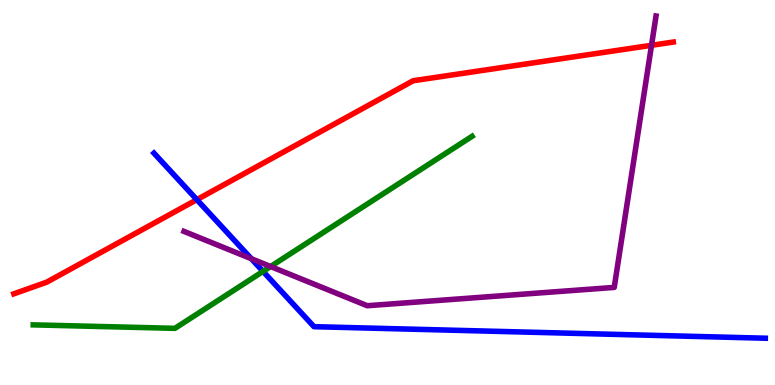[{'lines': ['blue', 'red'], 'intersections': [{'x': 2.54, 'y': 4.81}]}, {'lines': ['green', 'red'], 'intersections': []}, {'lines': ['purple', 'red'], 'intersections': [{'x': 8.41, 'y': 8.82}]}, {'lines': ['blue', 'green'], 'intersections': [{'x': 3.39, 'y': 2.95}]}, {'lines': ['blue', 'purple'], 'intersections': [{'x': 3.24, 'y': 3.28}]}, {'lines': ['green', 'purple'], 'intersections': [{'x': 3.49, 'y': 3.08}]}]